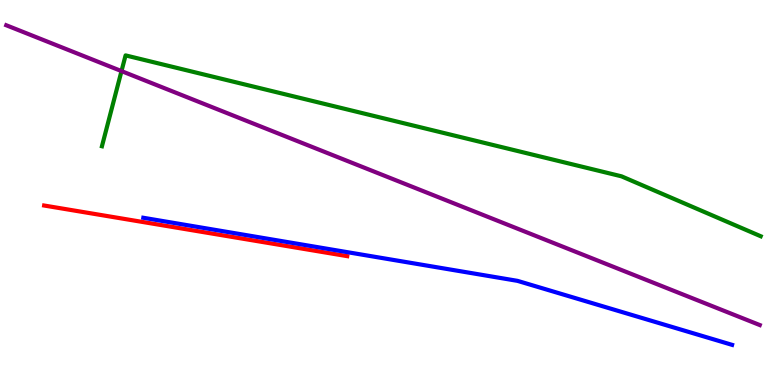[{'lines': ['blue', 'red'], 'intersections': []}, {'lines': ['green', 'red'], 'intersections': []}, {'lines': ['purple', 'red'], 'intersections': []}, {'lines': ['blue', 'green'], 'intersections': []}, {'lines': ['blue', 'purple'], 'intersections': []}, {'lines': ['green', 'purple'], 'intersections': [{'x': 1.57, 'y': 8.15}]}]